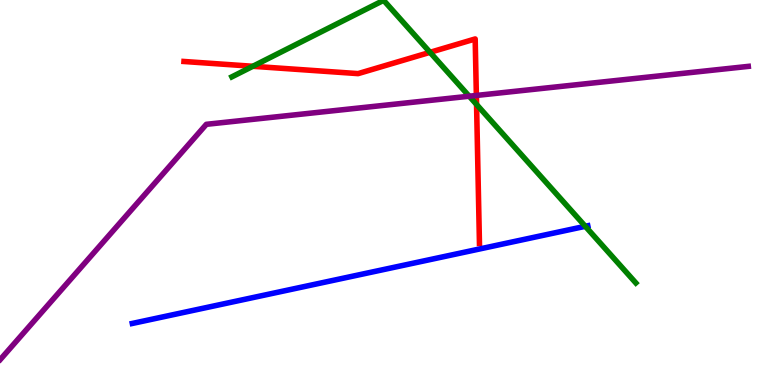[{'lines': ['blue', 'red'], 'intersections': []}, {'lines': ['green', 'red'], 'intersections': [{'x': 3.26, 'y': 8.28}, {'x': 5.55, 'y': 8.64}, {'x': 6.15, 'y': 7.29}]}, {'lines': ['purple', 'red'], 'intersections': [{'x': 6.15, 'y': 7.52}]}, {'lines': ['blue', 'green'], 'intersections': [{'x': 7.55, 'y': 4.12}]}, {'lines': ['blue', 'purple'], 'intersections': []}, {'lines': ['green', 'purple'], 'intersections': [{'x': 6.05, 'y': 7.5}]}]